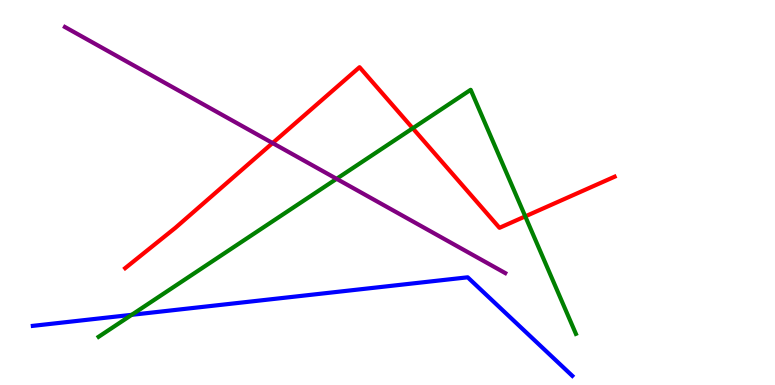[{'lines': ['blue', 'red'], 'intersections': []}, {'lines': ['green', 'red'], 'intersections': [{'x': 5.33, 'y': 6.67}, {'x': 6.78, 'y': 4.38}]}, {'lines': ['purple', 'red'], 'intersections': [{'x': 3.52, 'y': 6.28}]}, {'lines': ['blue', 'green'], 'intersections': [{'x': 1.7, 'y': 1.82}]}, {'lines': ['blue', 'purple'], 'intersections': []}, {'lines': ['green', 'purple'], 'intersections': [{'x': 4.34, 'y': 5.36}]}]